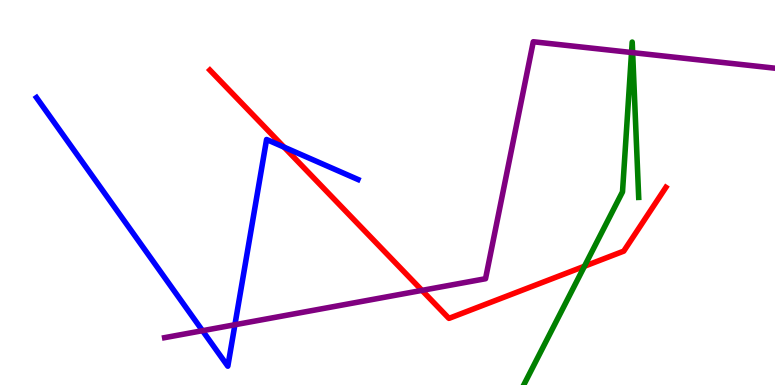[{'lines': ['blue', 'red'], 'intersections': [{'x': 3.67, 'y': 6.18}]}, {'lines': ['green', 'red'], 'intersections': [{'x': 7.54, 'y': 3.08}]}, {'lines': ['purple', 'red'], 'intersections': [{'x': 5.44, 'y': 2.46}]}, {'lines': ['blue', 'green'], 'intersections': []}, {'lines': ['blue', 'purple'], 'intersections': [{'x': 2.61, 'y': 1.41}, {'x': 3.03, 'y': 1.57}]}, {'lines': ['green', 'purple'], 'intersections': [{'x': 8.15, 'y': 8.64}, {'x': 8.16, 'y': 8.63}]}]